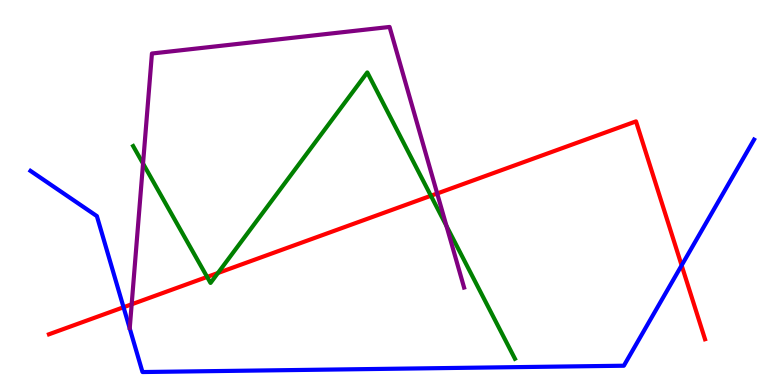[{'lines': ['blue', 'red'], 'intersections': [{'x': 1.59, 'y': 2.02}, {'x': 8.8, 'y': 3.11}]}, {'lines': ['green', 'red'], 'intersections': [{'x': 2.67, 'y': 2.81}, {'x': 2.81, 'y': 2.91}, {'x': 5.56, 'y': 4.92}]}, {'lines': ['purple', 'red'], 'intersections': [{'x': 1.7, 'y': 2.1}, {'x': 5.64, 'y': 4.97}]}, {'lines': ['blue', 'green'], 'intersections': []}, {'lines': ['blue', 'purple'], 'intersections': []}, {'lines': ['green', 'purple'], 'intersections': [{'x': 1.85, 'y': 5.75}, {'x': 5.76, 'y': 4.13}]}]